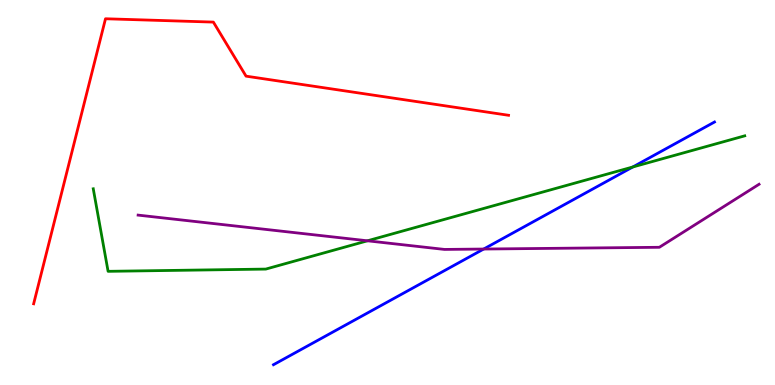[{'lines': ['blue', 'red'], 'intersections': []}, {'lines': ['green', 'red'], 'intersections': []}, {'lines': ['purple', 'red'], 'intersections': []}, {'lines': ['blue', 'green'], 'intersections': [{'x': 8.17, 'y': 5.66}]}, {'lines': ['blue', 'purple'], 'intersections': [{'x': 6.24, 'y': 3.53}]}, {'lines': ['green', 'purple'], 'intersections': [{'x': 4.74, 'y': 3.75}]}]